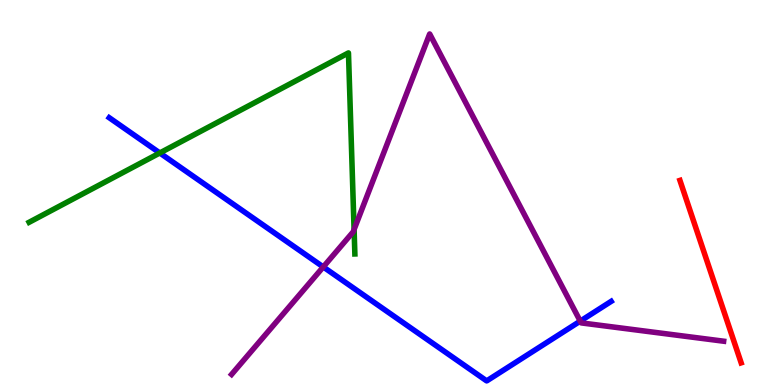[{'lines': ['blue', 'red'], 'intersections': []}, {'lines': ['green', 'red'], 'intersections': []}, {'lines': ['purple', 'red'], 'intersections': []}, {'lines': ['blue', 'green'], 'intersections': [{'x': 2.06, 'y': 6.03}]}, {'lines': ['blue', 'purple'], 'intersections': [{'x': 4.17, 'y': 3.07}, {'x': 7.49, 'y': 1.66}]}, {'lines': ['green', 'purple'], 'intersections': [{'x': 4.57, 'y': 4.04}]}]